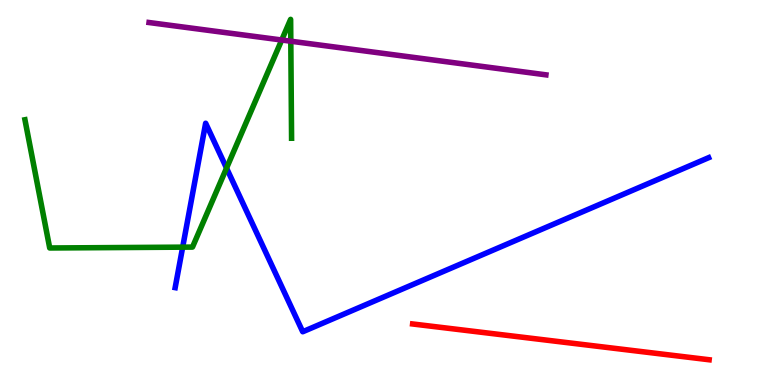[{'lines': ['blue', 'red'], 'intersections': []}, {'lines': ['green', 'red'], 'intersections': []}, {'lines': ['purple', 'red'], 'intersections': []}, {'lines': ['blue', 'green'], 'intersections': [{'x': 2.36, 'y': 3.58}, {'x': 2.92, 'y': 5.63}]}, {'lines': ['blue', 'purple'], 'intersections': []}, {'lines': ['green', 'purple'], 'intersections': [{'x': 3.64, 'y': 8.96}, {'x': 3.75, 'y': 8.93}]}]